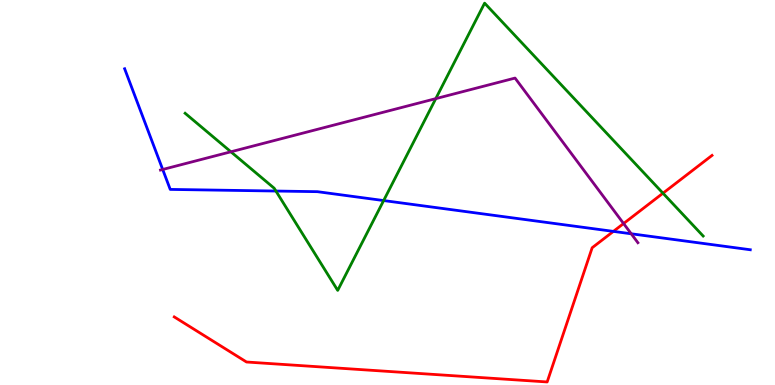[{'lines': ['blue', 'red'], 'intersections': [{'x': 7.91, 'y': 3.99}]}, {'lines': ['green', 'red'], 'intersections': [{'x': 8.55, 'y': 4.98}]}, {'lines': ['purple', 'red'], 'intersections': [{'x': 8.05, 'y': 4.19}]}, {'lines': ['blue', 'green'], 'intersections': [{'x': 3.56, 'y': 5.04}, {'x': 4.95, 'y': 4.79}]}, {'lines': ['blue', 'purple'], 'intersections': [{'x': 2.1, 'y': 5.6}, {'x': 8.14, 'y': 3.93}]}, {'lines': ['green', 'purple'], 'intersections': [{'x': 2.98, 'y': 6.06}, {'x': 5.62, 'y': 7.44}]}]